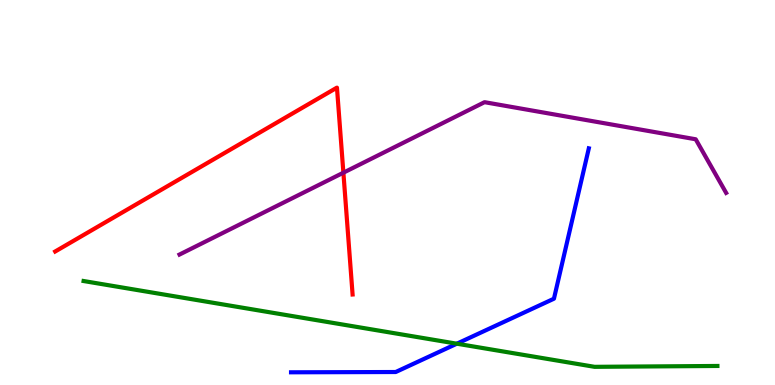[{'lines': ['blue', 'red'], 'intersections': []}, {'lines': ['green', 'red'], 'intersections': []}, {'lines': ['purple', 'red'], 'intersections': [{'x': 4.43, 'y': 5.51}]}, {'lines': ['blue', 'green'], 'intersections': [{'x': 5.89, 'y': 1.07}]}, {'lines': ['blue', 'purple'], 'intersections': []}, {'lines': ['green', 'purple'], 'intersections': []}]